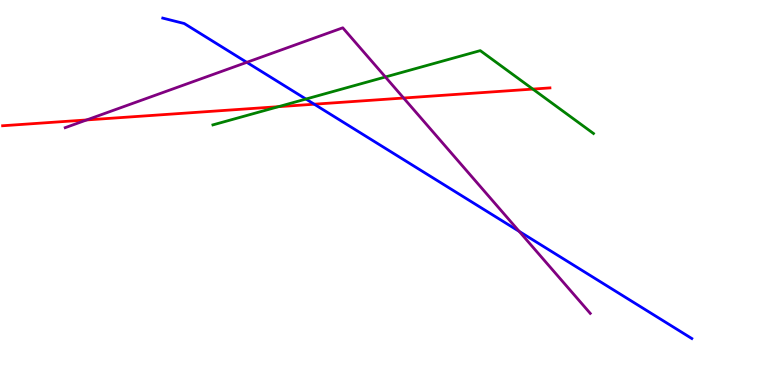[{'lines': ['blue', 'red'], 'intersections': [{'x': 4.05, 'y': 7.29}]}, {'lines': ['green', 'red'], 'intersections': [{'x': 3.59, 'y': 7.23}, {'x': 6.88, 'y': 7.69}]}, {'lines': ['purple', 'red'], 'intersections': [{'x': 1.12, 'y': 6.88}, {'x': 5.21, 'y': 7.45}]}, {'lines': ['blue', 'green'], 'intersections': [{'x': 3.95, 'y': 7.43}]}, {'lines': ['blue', 'purple'], 'intersections': [{'x': 3.18, 'y': 8.38}, {'x': 6.7, 'y': 3.99}]}, {'lines': ['green', 'purple'], 'intersections': [{'x': 4.97, 'y': 8.0}]}]